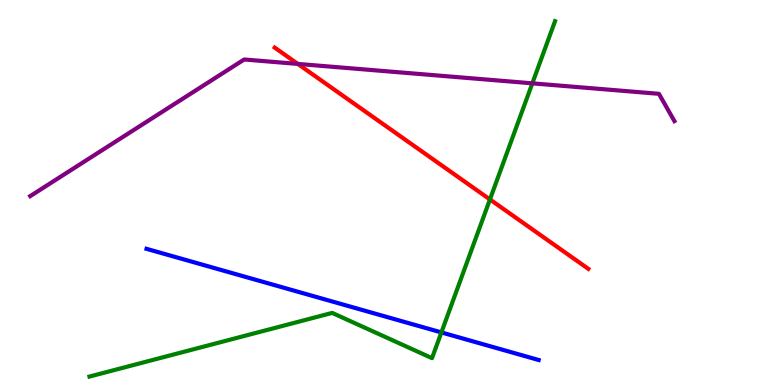[{'lines': ['blue', 'red'], 'intersections': []}, {'lines': ['green', 'red'], 'intersections': [{'x': 6.32, 'y': 4.82}]}, {'lines': ['purple', 'red'], 'intersections': [{'x': 3.84, 'y': 8.34}]}, {'lines': ['blue', 'green'], 'intersections': [{'x': 5.7, 'y': 1.37}]}, {'lines': ['blue', 'purple'], 'intersections': []}, {'lines': ['green', 'purple'], 'intersections': [{'x': 6.87, 'y': 7.84}]}]